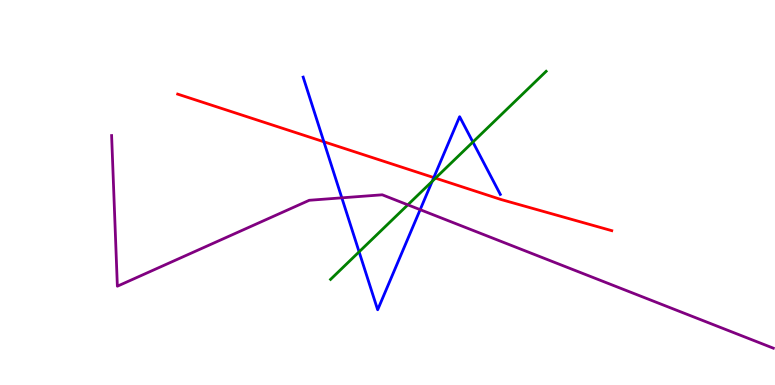[{'lines': ['blue', 'red'], 'intersections': [{'x': 4.18, 'y': 6.32}, {'x': 5.6, 'y': 5.39}]}, {'lines': ['green', 'red'], 'intersections': [{'x': 5.62, 'y': 5.37}]}, {'lines': ['purple', 'red'], 'intersections': []}, {'lines': ['blue', 'green'], 'intersections': [{'x': 4.63, 'y': 3.46}, {'x': 5.58, 'y': 5.29}, {'x': 6.1, 'y': 6.31}]}, {'lines': ['blue', 'purple'], 'intersections': [{'x': 4.41, 'y': 4.86}, {'x': 5.42, 'y': 4.55}]}, {'lines': ['green', 'purple'], 'intersections': [{'x': 5.26, 'y': 4.68}]}]